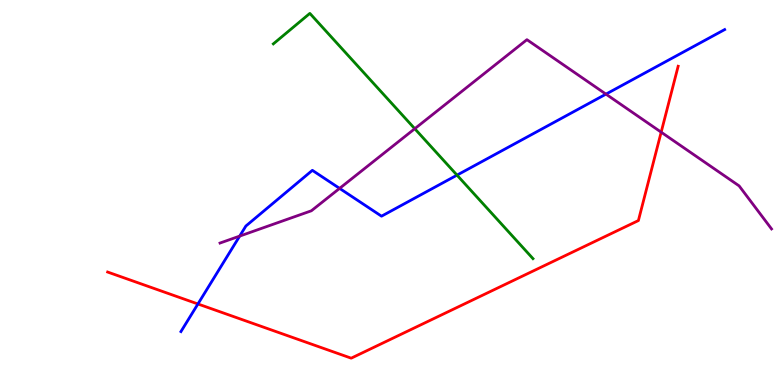[{'lines': ['blue', 'red'], 'intersections': [{'x': 2.55, 'y': 2.1}]}, {'lines': ['green', 'red'], 'intersections': []}, {'lines': ['purple', 'red'], 'intersections': [{'x': 8.53, 'y': 6.57}]}, {'lines': ['blue', 'green'], 'intersections': [{'x': 5.9, 'y': 5.45}]}, {'lines': ['blue', 'purple'], 'intersections': [{'x': 3.09, 'y': 3.87}, {'x': 4.38, 'y': 5.11}, {'x': 7.82, 'y': 7.55}]}, {'lines': ['green', 'purple'], 'intersections': [{'x': 5.35, 'y': 6.66}]}]